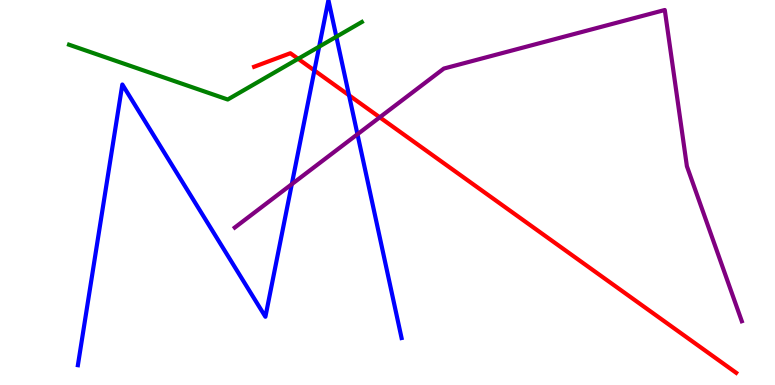[{'lines': ['blue', 'red'], 'intersections': [{'x': 4.06, 'y': 8.17}, {'x': 4.5, 'y': 7.52}]}, {'lines': ['green', 'red'], 'intersections': [{'x': 3.85, 'y': 8.47}]}, {'lines': ['purple', 'red'], 'intersections': [{'x': 4.9, 'y': 6.95}]}, {'lines': ['blue', 'green'], 'intersections': [{'x': 4.12, 'y': 8.79}, {'x': 4.34, 'y': 9.05}]}, {'lines': ['blue', 'purple'], 'intersections': [{'x': 3.77, 'y': 5.22}, {'x': 4.61, 'y': 6.51}]}, {'lines': ['green', 'purple'], 'intersections': []}]